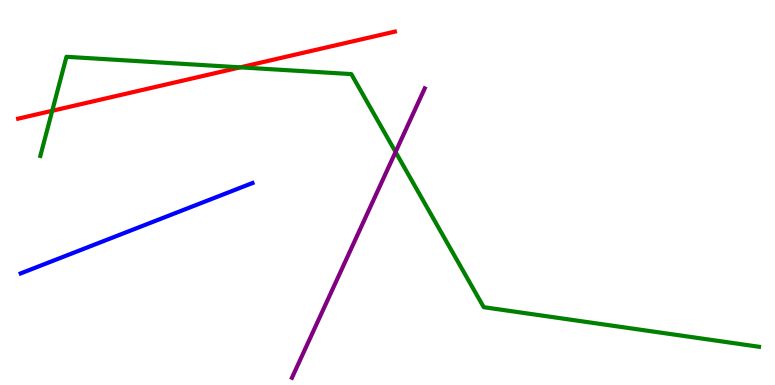[{'lines': ['blue', 'red'], 'intersections': []}, {'lines': ['green', 'red'], 'intersections': [{'x': 0.674, 'y': 7.12}, {'x': 3.1, 'y': 8.25}]}, {'lines': ['purple', 'red'], 'intersections': []}, {'lines': ['blue', 'green'], 'intersections': []}, {'lines': ['blue', 'purple'], 'intersections': []}, {'lines': ['green', 'purple'], 'intersections': [{'x': 5.1, 'y': 6.05}]}]